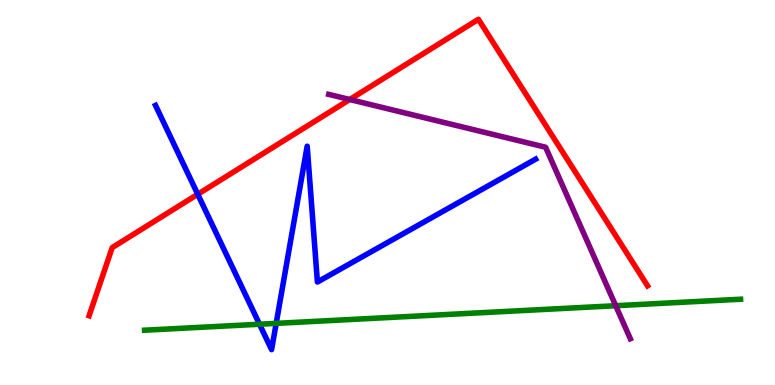[{'lines': ['blue', 'red'], 'intersections': [{'x': 2.55, 'y': 4.95}]}, {'lines': ['green', 'red'], 'intersections': []}, {'lines': ['purple', 'red'], 'intersections': [{'x': 4.51, 'y': 7.42}]}, {'lines': ['blue', 'green'], 'intersections': [{'x': 3.35, 'y': 1.58}, {'x': 3.56, 'y': 1.6}]}, {'lines': ['blue', 'purple'], 'intersections': []}, {'lines': ['green', 'purple'], 'intersections': [{'x': 7.94, 'y': 2.06}]}]